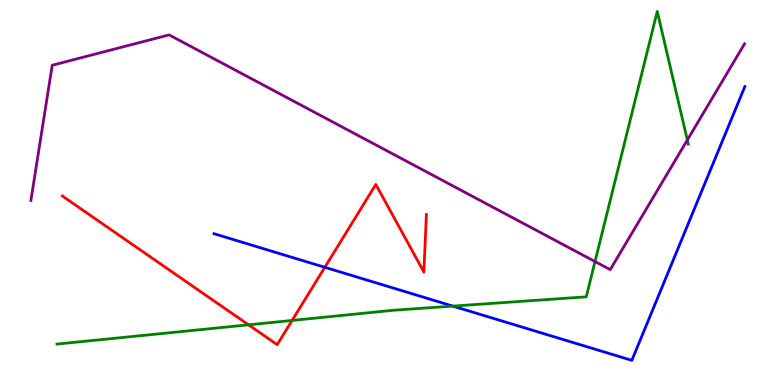[{'lines': ['blue', 'red'], 'intersections': [{'x': 4.19, 'y': 3.06}]}, {'lines': ['green', 'red'], 'intersections': [{'x': 3.21, 'y': 1.56}, {'x': 3.77, 'y': 1.68}]}, {'lines': ['purple', 'red'], 'intersections': []}, {'lines': ['blue', 'green'], 'intersections': [{'x': 5.84, 'y': 2.05}]}, {'lines': ['blue', 'purple'], 'intersections': []}, {'lines': ['green', 'purple'], 'intersections': [{'x': 7.68, 'y': 3.21}, {'x': 8.87, 'y': 6.36}]}]